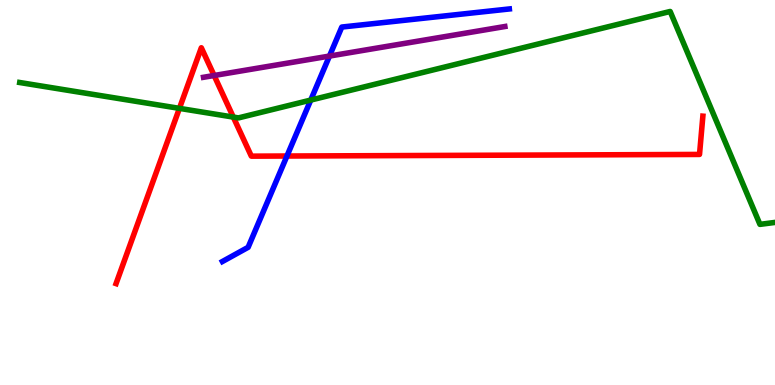[{'lines': ['blue', 'red'], 'intersections': [{'x': 3.7, 'y': 5.95}]}, {'lines': ['green', 'red'], 'intersections': [{'x': 2.32, 'y': 7.19}, {'x': 3.01, 'y': 6.96}]}, {'lines': ['purple', 'red'], 'intersections': [{'x': 2.76, 'y': 8.04}]}, {'lines': ['blue', 'green'], 'intersections': [{'x': 4.01, 'y': 7.4}]}, {'lines': ['blue', 'purple'], 'intersections': [{'x': 4.25, 'y': 8.54}]}, {'lines': ['green', 'purple'], 'intersections': []}]